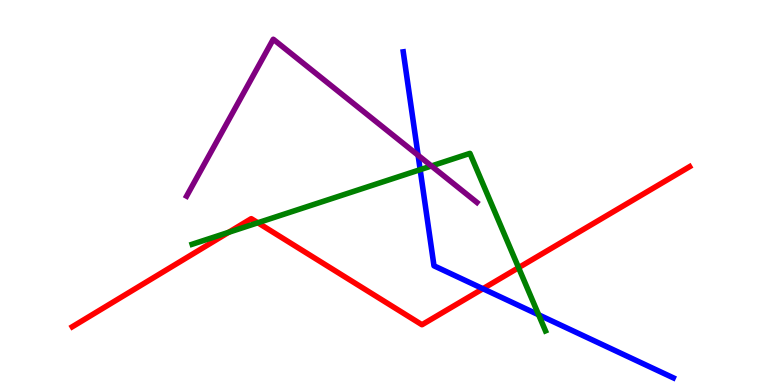[{'lines': ['blue', 'red'], 'intersections': [{'x': 6.23, 'y': 2.5}]}, {'lines': ['green', 'red'], 'intersections': [{'x': 2.95, 'y': 3.97}, {'x': 3.33, 'y': 4.21}, {'x': 6.69, 'y': 3.05}]}, {'lines': ['purple', 'red'], 'intersections': []}, {'lines': ['blue', 'green'], 'intersections': [{'x': 5.42, 'y': 5.59}, {'x': 6.95, 'y': 1.82}]}, {'lines': ['blue', 'purple'], 'intersections': [{'x': 5.39, 'y': 5.97}]}, {'lines': ['green', 'purple'], 'intersections': [{'x': 5.57, 'y': 5.69}]}]